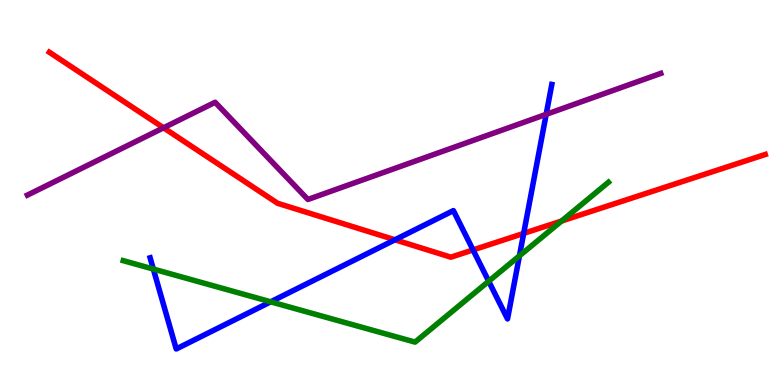[{'lines': ['blue', 'red'], 'intersections': [{'x': 5.1, 'y': 3.77}, {'x': 6.1, 'y': 3.51}, {'x': 6.76, 'y': 3.94}]}, {'lines': ['green', 'red'], 'intersections': [{'x': 7.25, 'y': 4.26}]}, {'lines': ['purple', 'red'], 'intersections': [{'x': 2.11, 'y': 6.68}]}, {'lines': ['blue', 'green'], 'intersections': [{'x': 1.98, 'y': 3.01}, {'x': 3.49, 'y': 2.16}, {'x': 6.31, 'y': 2.69}, {'x': 6.7, 'y': 3.36}]}, {'lines': ['blue', 'purple'], 'intersections': [{'x': 7.05, 'y': 7.03}]}, {'lines': ['green', 'purple'], 'intersections': []}]